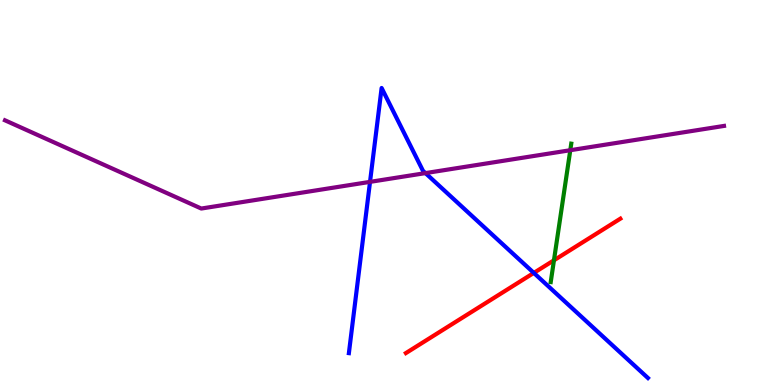[{'lines': ['blue', 'red'], 'intersections': [{'x': 6.89, 'y': 2.91}]}, {'lines': ['green', 'red'], 'intersections': [{'x': 7.15, 'y': 3.24}]}, {'lines': ['purple', 'red'], 'intersections': []}, {'lines': ['blue', 'green'], 'intersections': []}, {'lines': ['blue', 'purple'], 'intersections': [{'x': 4.77, 'y': 5.28}, {'x': 5.49, 'y': 5.5}]}, {'lines': ['green', 'purple'], 'intersections': [{'x': 7.36, 'y': 6.1}]}]